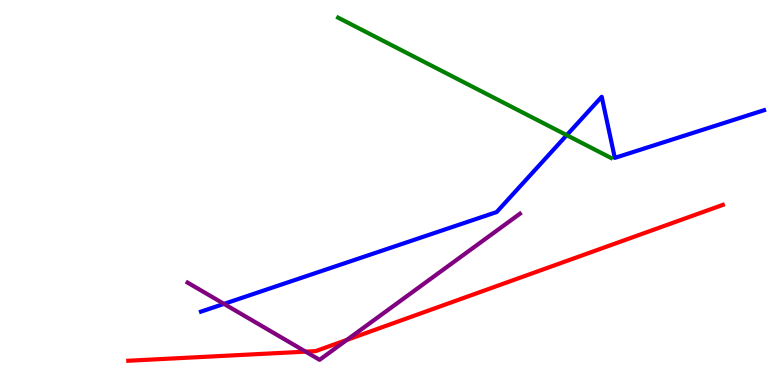[{'lines': ['blue', 'red'], 'intersections': []}, {'lines': ['green', 'red'], 'intersections': []}, {'lines': ['purple', 'red'], 'intersections': [{'x': 3.94, 'y': 0.866}, {'x': 4.48, 'y': 1.17}]}, {'lines': ['blue', 'green'], 'intersections': [{'x': 7.31, 'y': 6.49}]}, {'lines': ['blue', 'purple'], 'intersections': [{'x': 2.89, 'y': 2.11}]}, {'lines': ['green', 'purple'], 'intersections': []}]